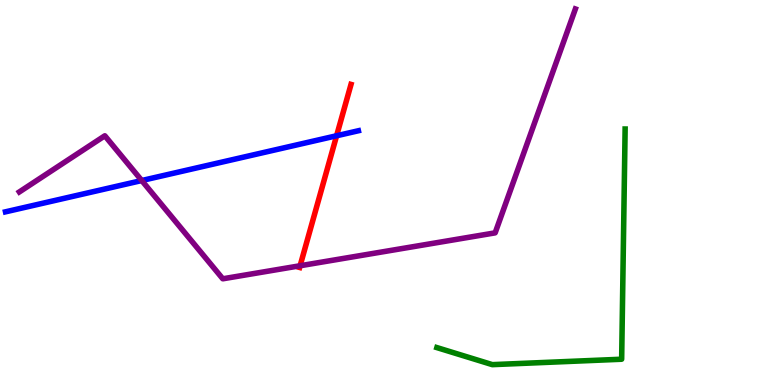[{'lines': ['blue', 'red'], 'intersections': [{'x': 4.34, 'y': 6.47}]}, {'lines': ['green', 'red'], 'intersections': []}, {'lines': ['purple', 'red'], 'intersections': [{'x': 3.87, 'y': 3.1}]}, {'lines': ['blue', 'green'], 'intersections': []}, {'lines': ['blue', 'purple'], 'intersections': [{'x': 1.83, 'y': 5.31}]}, {'lines': ['green', 'purple'], 'intersections': []}]